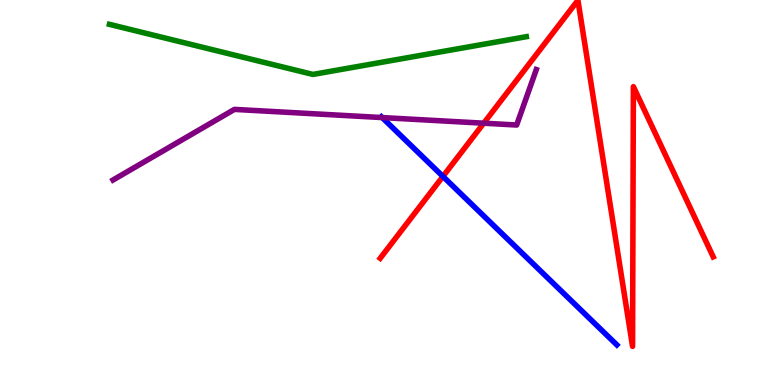[{'lines': ['blue', 'red'], 'intersections': [{'x': 5.72, 'y': 5.42}]}, {'lines': ['green', 'red'], 'intersections': []}, {'lines': ['purple', 'red'], 'intersections': [{'x': 6.24, 'y': 6.8}]}, {'lines': ['blue', 'green'], 'intersections': []}, {'lines': ['blue', 'purple'], 'intersections': [{'x': 4.93, 'y': 6.95}]}, {'lines': ['green', 'purple'], 'intersections': []}]